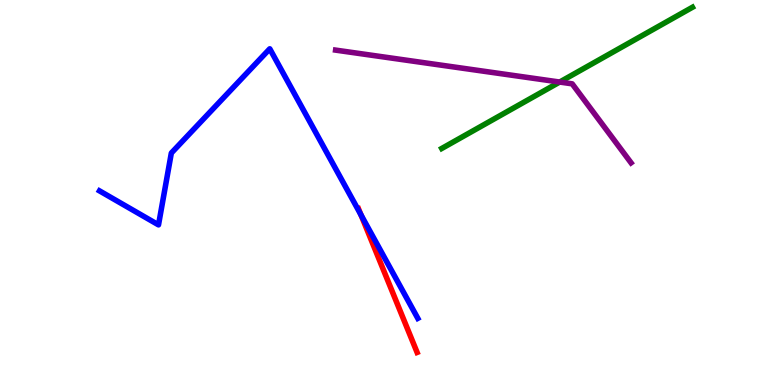[{'lines': ['blue', 'red'], 'intersections': [{'x': 4.66, 'y': 4.42}]}, {'lines': ['green', 'red'], 'intersections': []}, {'lines': ['purple', 'red'], 'intersections': []}, {'lines': ['blue', 'green'], 'intersections': []}, {'lines': ['blue', 'purple'], 'intersections': []}, {'lines': ['green', 'purple'], 'intersections': [{'x': 7.22, 'y': 7.87}]}]